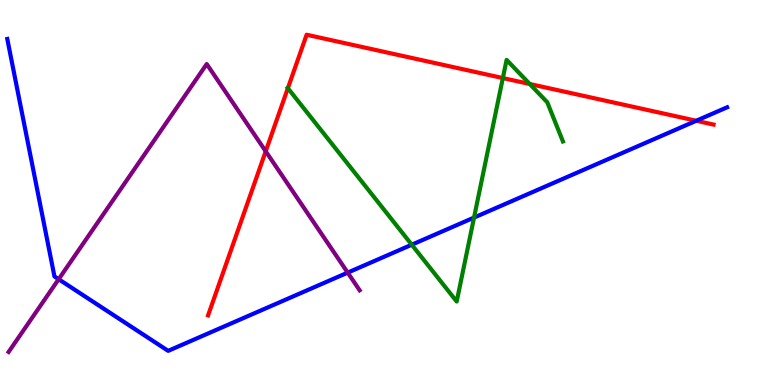[{'lines': ['blue', 'red'], 'intersections': [{'x': 8.98, 'y': 6.86}]}, {'lines': ['green', 'red'], 'intersections': [{'x': 3.71, 'y': 7.71}, {'x': 6.49, 'y': 7.97}, {'x': 6.84, 'y': 7.82}]}, {'lines': ['purple', 'red'], 'intersections': [{'x': 3.43, 'y': 6.07}]}, {'lines': ['blue', 'green'], 'intersections': [{'x': 5.31, 'y': 3.64}, {'x': 6.12, 'y': 4.35}]}, {'lines': ['blue', 'purple'], 'intersections': [{'x': 0.757, 'y': 2.75}, {'x': 4.49, 'y': 2.92}]}, {'lines': ['green', 'purple'], 'intersections': []}]